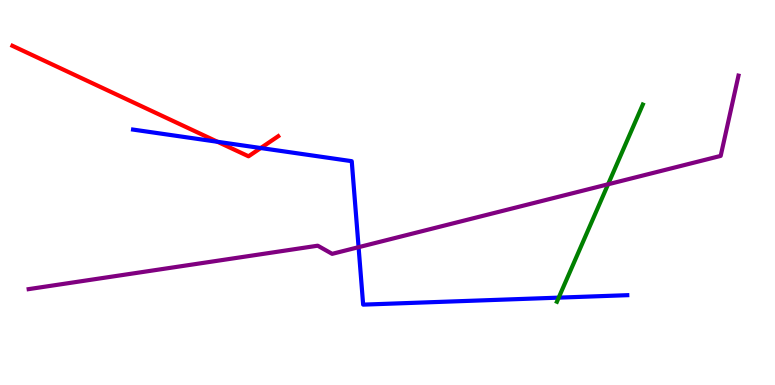[{'lines': ['blue', 'red'], 'intersections': [{'x': 2.81, 'y': 6.32}, {'x': 3.36, 'y': 6.16}]}, {'lines': ['green', 'red'], 'intersections': []}, {'lines': ['purple', 'red'], 'intersections': []}, {'lines': ['blue', 'green'], 'intersections': [{'x': 7.21, 'y': 2.27}]}, {'lines': ['blue', 'purple'], 'intersections': [{'x': 4.63, 'y': 3.58}]}, {'lines': ['green', 'purple'], 'intersections': [{'x': 7.85, 'y': 5.21}]}]